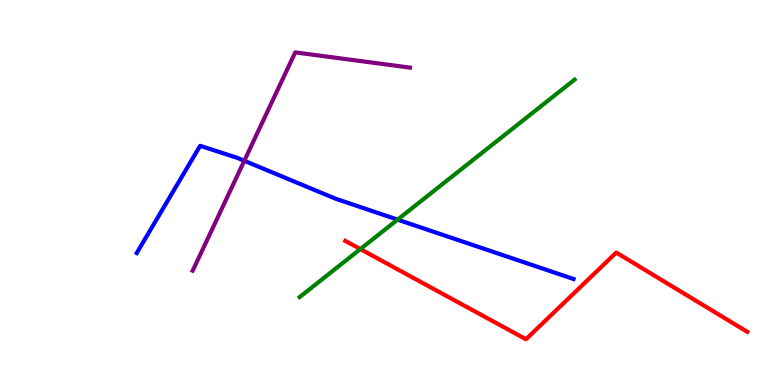[{'lines': ['blue', 'red'], 'intersections': []}, {'lines': ['green', 'red'], 'intersections': [{'x': 4.65, 'y': 3.53}]}, {'lines': ['purple', 'red'], 'intersections': []}, {'lines': ['blue', 'green'], 'intersections': [{'x': 5.13, 'y': 4.3}]}, {'lines': ['blue', 'purple'], 'intersections': [{'x': 3.15, 'y': 5.82}]}, {'lines': ['green', 'purple'], 'intersections': []}]